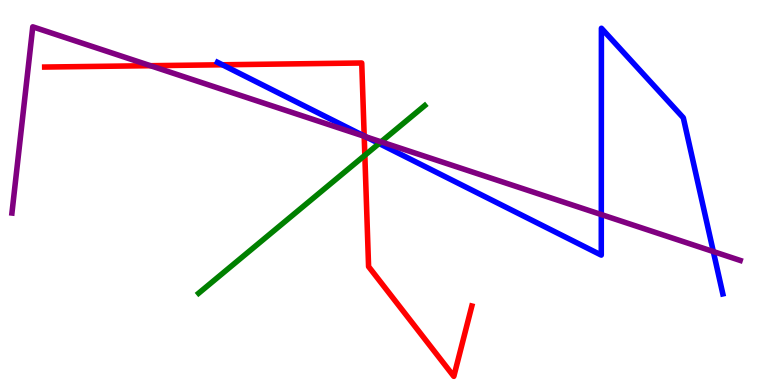[{'lines': ['blue', 'red'], 'intersections': [{'x': 2.87, 'y': 8.32}, {'x': 4.7, 'y': 6.47}]}, {'lines': ['green', 'red'], 'intersections': [{'x': 4.71, 'y': 5.97}]}, {'lines': ['purple', 'red'], 'intersections': [{'x': 1.94, 'y': 8.29}, {'x': 4.7, 'y': 6.46}]}, {'lines': ['blue', 'green'], 'intersections': [{'x': 4.89, 'y': 6.27}]}, {'lines': ['blue', 'purple'], 'intersections': [{'x': 4.72, 'y': 6.45}, {'x': 7.76, 'y': 4.43}, {'x': 9.2, 'y': 3.47}]}, {'lines': ['green', 'purple'], 'intersections': [{'x': 4.92, 'y': 6.32}]}]